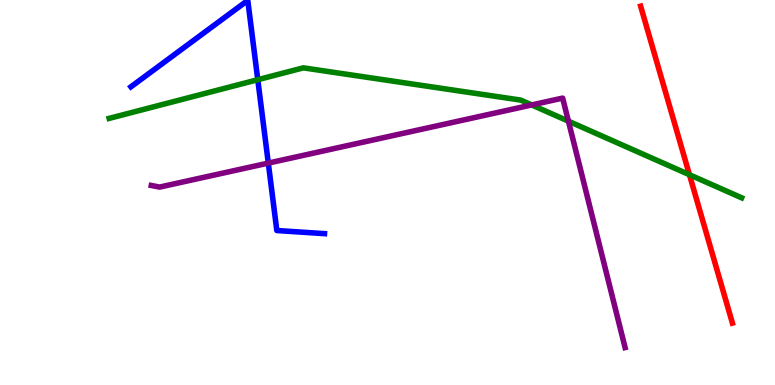[{'lines': ['blue', 'red'], 'intersections': []}, {'lines': ['green', 'red'], 'intersections': [{'x': 8.9, 'y': 5.46}]}, {'lines': ['purple', 'red'], 'intersections': []}, {'lines': ['blue', 'green'], 'intersections': [{'x': 3.33, 'y': 7.93}]}, {'lines': ['blue', 'purple'], 'intersections': [{'x': 3.46, 'y': 5.76}]}, {'lines': ['green', 'purple'], 'intersections': [{'x': 6.86, 'y': 7.27}, {'x': 7.33, 'y': 6.85}]}]